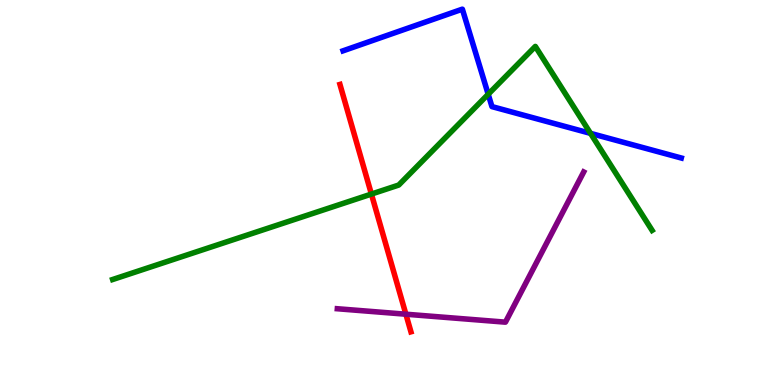[{'lines': ['blue', 'red'], 'intersections': []}, {'lines': ['green', 'red'], 'intersections': [{'x': 4.79, 'y': 4.96}]}, {'lines': ['purple', 'red'], 'intersections': [{'x': 5.24, 'y': 1.84}]}, {'lines': ['blue', 'green'], 'intersections': [{'x': 6.3, 'y': 7.55}, {'x': 7.62, 'y': 6.54}]}, {'lines': ['blue', 'purple'], 'intersections': []}, {'lines': ['green', 'purple'], 'intersections': []}]